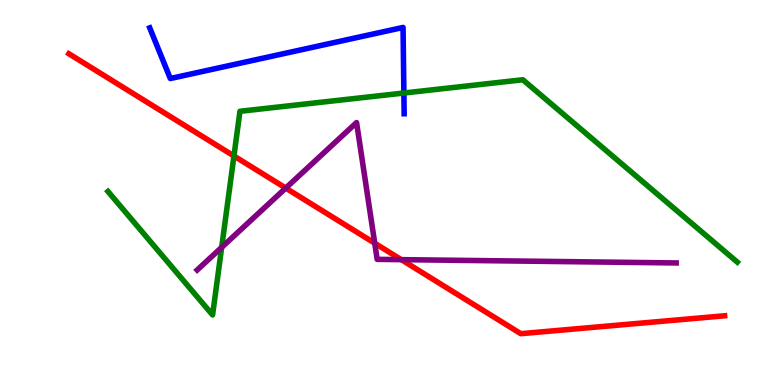[{'lines': ['blue', 'red'], 'intersections': []}, {'lines': ['green', 'red'], 'intersections': [{'x': 3.02, 'y': 5.95}]}, {'lines': ['purple', 'red'], 'intersections': [{'x': 3.69, 'y': 5.11}, {'x': 4.84, 'y': 3.68}, {'x': 5.18, 'y': 3.26}]}, {'lines': ['blue', 'green'], 'intersections': [{'x': 5.21, 'y': 7.58}]}, {'lines': ['blue', 'purple'], 'intersections': []}, {'lines': ['green', 'purple'], 'intersections': [{'x': 2.86, 'y': 3.58}]}]